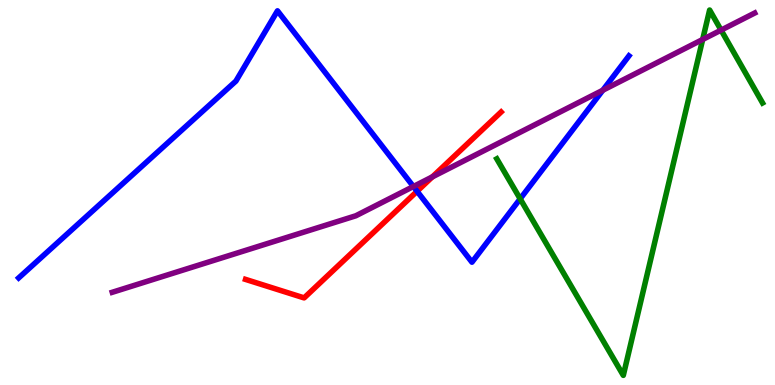[{'lines': ['blue', 'red'], 'intersections': [{'x': 5.38, 'y': 5.03}]}, {'lines': ['green', 'red'], 'intersections': []}, {'lines': ['purple', 'red'], 'intersections': [{'x': 5.58, 'y': 5.41}]}, {'lines': ['blue', 'green'], 'intersections': [{'x': 6.71, 'y': 4.84}]}, {'lines': ['blue', 'purple'], 'intersections': [{'x': 5.33, 'y': 5.16}, {'x': 7.78, 'y': 7.66}]}, {'lines': ['green', 'purple'], 'intersections': [{'x': 9.07, 'y': 8.97}, {'x': 9.3, 'y': 9.22}]}]